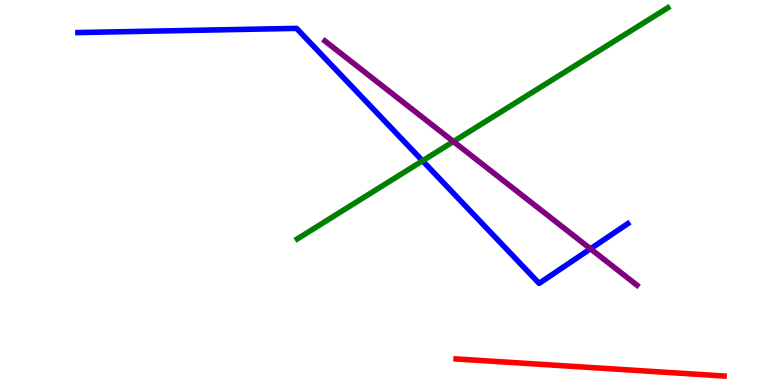[{'lines': ['blue', 'red'], 'intersections': []}, {'lines': ['green', 'red'], 'intersections': []}, {'lines': ['purple', 'red'], 'intersections': []}, {'lines': ['blue', 'green'], 'intersections': [{'x': 5.45, 'y': 5.82}]}, {'lines': ['blue', 'purple'], 'intersections': [{'x': 7.62, 'y': 3.54}]}, {'lines': ['green', 'purple'], 'intersections': [{'x': 5.85, 'y': 6.32}]}]